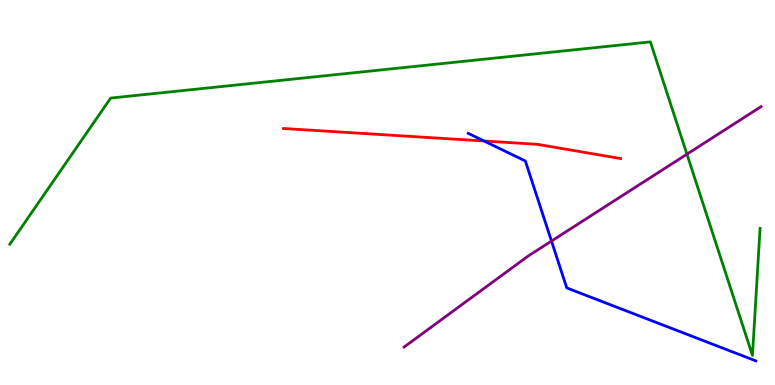[{'lines': ['blue', 'red'], 'intersections': [{'x': 6.25, 'y': 6.34}]}, {'lines': ['green', 'red'], 'intersections': []}, {'lines': ['purple', 'red'], 'intersections': []}, {'lines': ['blue', 'green'], 'intersections': []}, {'lines': ['blue', 'purple'], 'intersections': [{'x': 7.12, 'y': 3.74}]}, {'lines': ['green', 'purple'], 'intersections': [{'x': 8.86, 'y': 6.0}]}]